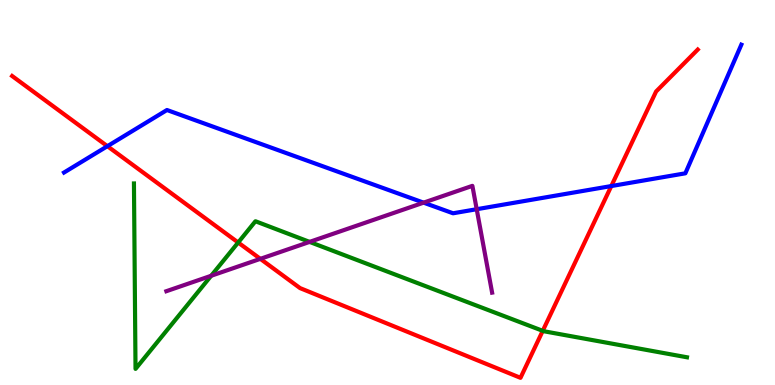[{'lines': ['blue', 'red'], 'intersections': [{'x': 1.39, 'y': 6.2}, {'x': 7.89, 'y': 5.17}]}, {'lines': ['green', 'red'], 'intersections': [{'x': 3.07, 'y': 3.7}, {'x': 7.0, 'y': 1.41}]}, {'lines': ['purple', 'red'], 'intersections': [{'x': 3.36, 'y': 3.28}]}, {'lines': ['blue', 'green'], 'intersections': []}, {'lines': ['blue', 'purple'], 'intersections': [{'x': 5.47, 'y': 4.74}, {'x': 6.15, 'y': 4.57}]}, {'lines': ['green', 'purple'], 'intersections': [{'x': 2.72, 'y': 2.84}, {'x': 3.99, 'y': 3.72}]}]